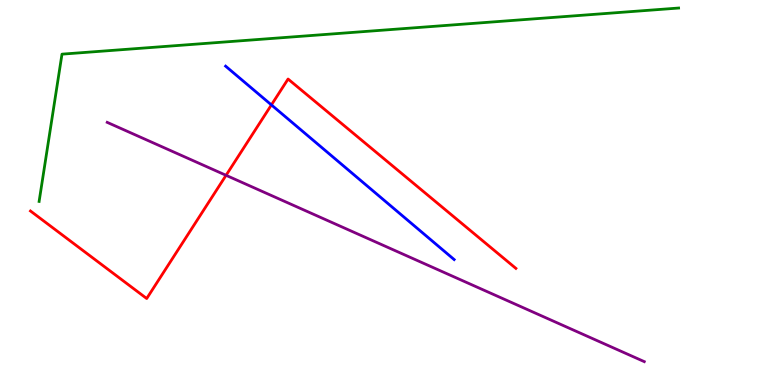[{'lines': ['blue', 'red'], 'intersections': [{'x': 3.5, 'y': 7.28}]}, {'lines': ['green', 'red'], 'intersections': []}, {'lines': ['purple', 'red'], 'intersections': [{'x': 2.92, 'y': 5.45}]}, {'lines': ['blue', 'green'], 'intersections': []}, {'lines': ['blue', 'purple'], 'intersections': []}, {'lines': ['green', 'purple'], 'intersections': []}]